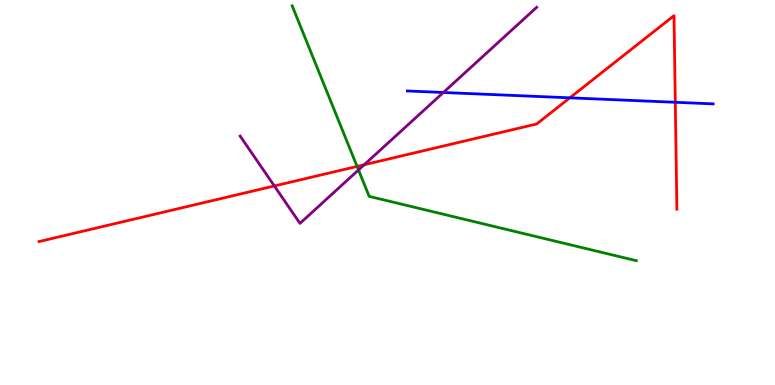[{'lines': ['blue', 'red'], 'intersections': [{'x': 7.35, 'y': 7.46}, {'x': 8.71, 'y': 7.34}]}, {'lines': ['green', 'red'], 'intersections': [{'x': 4.61, 'y': 5.68}]}, {'lines': ['purple', 'red'], 'intersections': [{'x': 3.54, 'y': 5.17}, {'x': 4.7, 'y': 5.72}]}, {'lines': ['blue', 'green'], 'intersections': []}, {'lines': ['blue', 'purple'], 'intersections': [{'x': 5.72, 'y': 7.6}]}, {'lines': ['green', 'purple'], 'intersections': [{'x': 4.63, 'y': 5.59}]}]